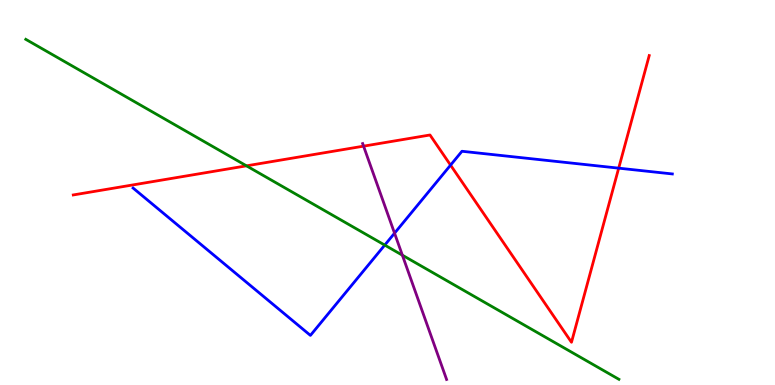[{'lines': ['blue', 'red'], 'intersections': [{'x': 5.81, 'y': 5.71}, {'x': 7.98, 'y': 5.63}]}, {'lines': ['green', 'red'], 'intersections': [{'x': 3.18, 'y': 5.69}]}, {'lines': ['purple', 'red'], 'intersections': [{'x': 4.69, 'y': 6.2}]}, {'lines': ['blue', 'green'], 'intersections': [{'x': 4.96, 'y': 3.63}]}, {'lines': ['blue', 'purple'], 'intersections': [{'x': 5.09, 'y': 3.94}]}, {'lines': ['green', 'purple'], 'intersections': [{'x': 5.19, 'y': 3.37}]}]